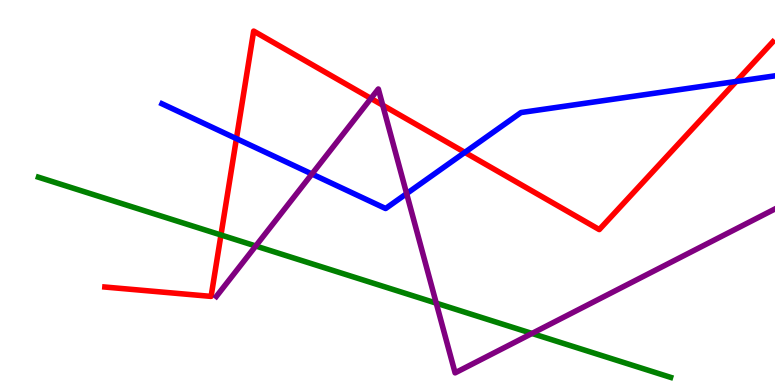[{'lines': ['blue', 'red'], 'intersections': [{'x': 3.05, 'y': 6.4}, {'x': 6.0, 'y': 6.04}, {'x': 9.5, 'y': 7.88}]}, {'lines': ['green', 'red'], 'intersections': [{'x': 2.85, 'y': 3.9}]}, {'lines': ['purple', 'red'], 'intersections': [{'x': 4.79, 'y': 7.44}, {'x': 4.94, 'y': 7.27}]}, {'lines': ['blue', 'green'], 'intersections': []}, {'lines': ['blue', 'purple'], 'intersections': [{'x': 4.03, 'y': 5.48}, {'x': 5.25, 'y': 4.97}]}, {'lines': ['green', 'purple'], 'intersections': [{'x': 3.3, 'y': 3.61}, {'x': 5.63, 'y': 2.13}, {'x': 6.86, 'y': 1.34}]}]